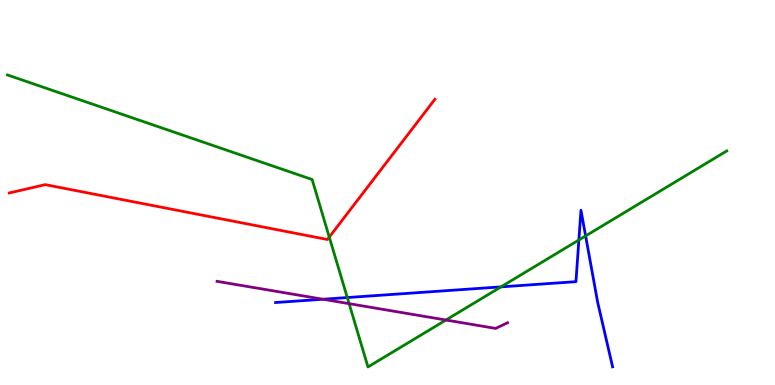[{'lines': ['blue', 'red'], 'intersections': []}, {'lines': ['green', 'red'], 'intersections': [{'x': 4.25, 'y': 3.84}]}, {'lines': ['purple', 'red'], 'intersections': []}, {'lines': ['blue', 'green'], 'intersections': [{'x': 4.48, 'y': 2.27}, {'x': 6.46, 'y': 2.55}, {'x': 7.47, 'y': 3.77}, {'x': 7.56, 'y': 3.87}]}, {'lines': ['blue', 'purple'], 'intersections': [{'x': 4.17, 'y': 2.23}]}, {'lines': ['green', 'purple'], 'intersections': [{'x': 4.5, 'y': 2.11}, {'x': 5.75, 'y': 1.69}]}]